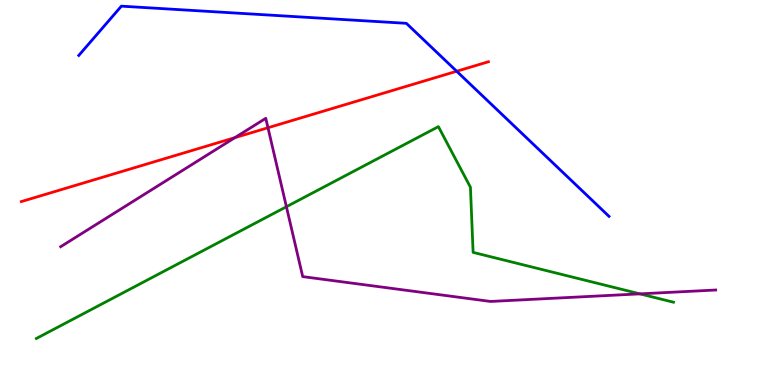[{'lines': ['blue', 'red'], 'intersections': [{'x': 5.89, 'y': 8.15}]}, {'lines': ['green', 'red'], 'intersections': []}, {'lines': ['purple', 'red'], 'intersections': [{'x': 3.03, 'y': 6.42}, {'x': 3.46, 'y': 6.68}]}, {'lines': ['blue', 'green'], 'intersections': []}, {'lines': ['blue', 'purple'], 'intersections': []}, {'lines': ['green', 'purple'], 'intersections': [{'x': 3.7, 'y': 4.63}, {'x': 8.26, 'y': 2.37}]}]